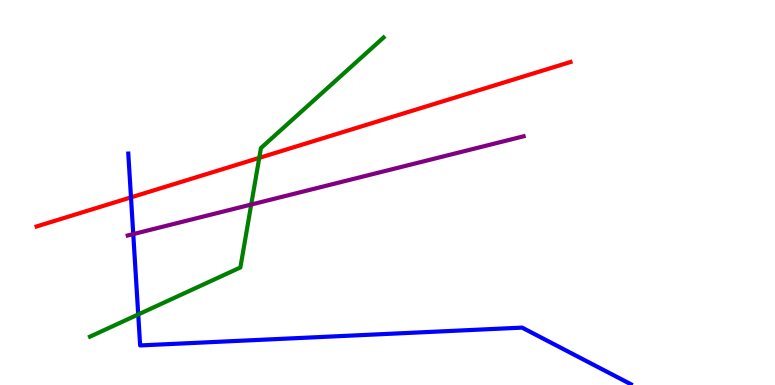[{'lines': ['blue', 'red'], 'intersections': [{'x': 1.69, 'y': 4.87}]}, {'lines': ['green', 'red'], 'intersections': [{'x': 3.35, 'y': 5.9}]}, {'lines': ['purple', 'red'], 'intersections': []}, {'lines': ['blue', 'green'], 'intersections': [{'x': 1.78, 'y': 1.83}]}, {'lines': ['blue', 'purple'], 'intersections': [{'x': 1.72, 'y': 3.92}]}, {'lines': ['green', 'purple'], 'intersections': [{'x': 3.24, 'y': 4.69}]}]